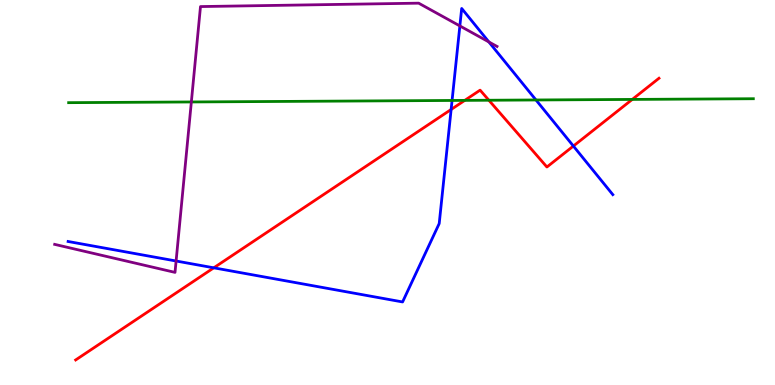[{'lines': ['blue', 'red'], 'intersections': [{'x': 2.76, 'y': 3.04}, {'x': 5.82, 'y': 7.16}, {'x': 7.4, 'y': 6.21}]}, {'lines': ['green', 'red'], 'intersections': [{'x': 6.0, 'y': 7.39}, {'x': 6.31, 'y': 7.4}, {'x': 8.16, 'y': 7.42}]}, {'lines': ['purple', 'red'], 'intersections': []}, {'lines': ['blue', 'green'], 'intersections': [{'x': 5.83, 'y': 7.39}, {'x': 6.92, 'y': 7.4}]}, {'lines': ['blue', 'purple'], 'intersections': [{'x': 2.27, 'y': 3.22}, {'x': 5.93, 'y': 9.33}, {'x': 6.31, 'y': 8.91}]}, {'lines': ['green', 'purple'], 'intersections': [{'x': 2.47, 'y': 7.35}]}]